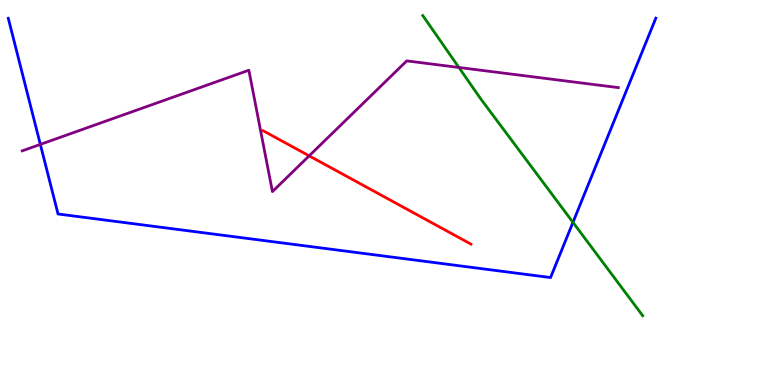[{'lines': ['blue', 'red'], 'intersections': []}, {'lines': ['green', 'red'], 'intersections': []}, {'lines': ['purple', 'red'], 'intersections': [{'x': 3.99, 'y': 5.95}]}, {'lines': ['blue', 'green'], 'intersections': [{'x': 7.39, 'y': 4.22}]}, {'lines': ['blue', 'purple'], 'intersections': [{'x': 0.521, 'y': 6.25}]}, {'lines': ['green', 'purple'], 'intersections': [{'x': 5.92, 'y': 8.25}]}]